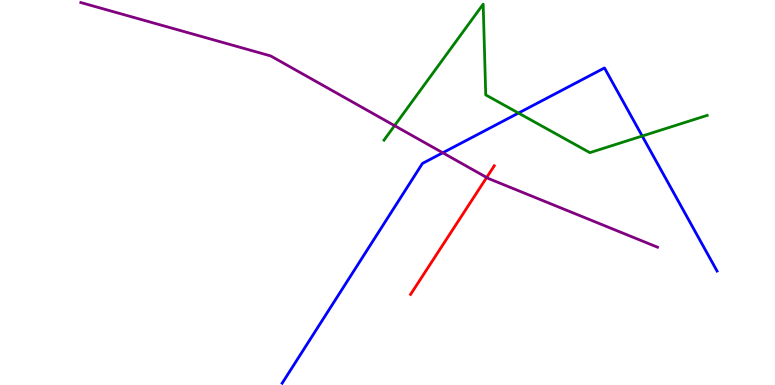[{'lines': ['blue', 'red'], 'intersections': []}, {'lines': ['green', 'red'], 'intersections': []}, {'lines': ['purple', 'red'], 'intersections': [{'x': 6.28, 'y': 5.39}]}, {'lines': ['blue', 'green'], 'intersections': [{'x': 6.69, 'y': 7.06}, {'x': 8.29, 'y': 6.47}]}, {'lines': ['blue', 'purple'], 'intersections': [{'x': 5.71, 'y': 6.03}]}, {'lines': ['green', 'purple'], 'intersections': [{'x': 5.09, 'y': 6.74}]}]